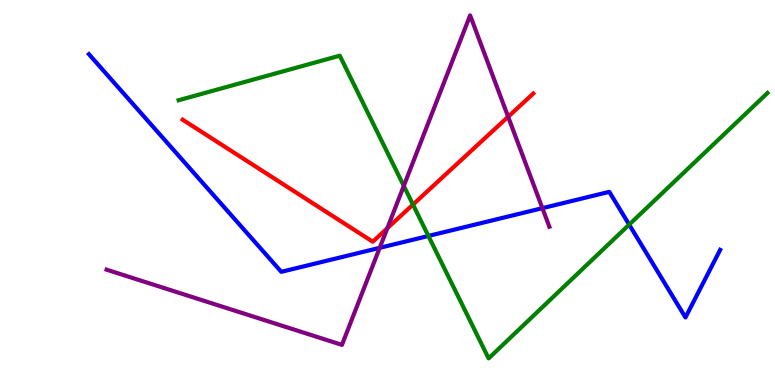[{'lines': ['blue', 'red'], 'intersections': []}, {'lines': ['green', 'red'], 'intersections': [{'x': 5.33, 'y': 4.69}]}, {'lines': ['purple', 'red'], 'intersections': [{'x': 5.0, 'y': 4.07}, {'x': 6.56, 'y': 6.97}]}, {'lines': ['blue', 'green'], 'intersections': [{'x': 5.53, 'y': 3.87}, {'x': 8.12, 'y': 4.17}]}, {'lines': ['blue', 'purple'], 'intersections': [{'x': 4.9, 'y': 3.56}, {'x': 7.0, 'y': 4.59}]}, {'lines': ['green', 'purple'], 'intersections': [{'x': 5.21, 'y': 5.17}]}]